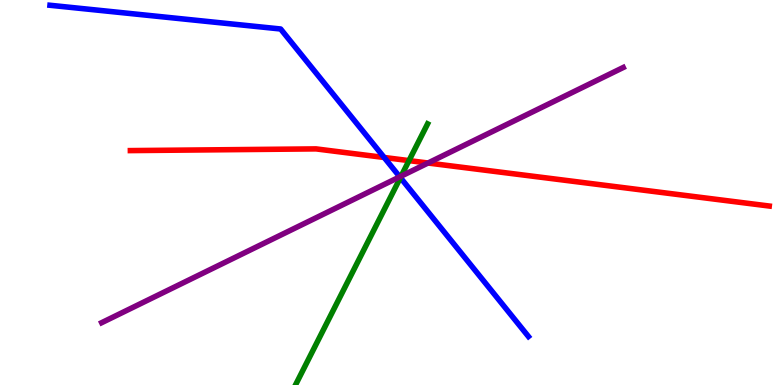[{'lines': ['blue', 'red'], 'intersections': [{'x': 4.96, 'y': 5.91}]}, {'lines': ['green', 'red'], 'intersections': [{'x': 5.28, 'y': 5.83}]}, {'lines': ['purple', 'red'], 'intersections': [{'x': 5.52, 'y': 5.77}]}, {'lines': ['blue', 'green'], 'intersections': [{'x': 5.17, 'y': 5.39}]}, {'lines': ['blue', 'purple'], 'intersections': [{'x': 5.16, 'y': 5.41}]}, {'lines': ['green', 'purple'], 'intersections': [{'x': 5.18, 'y': 5.42}]}]